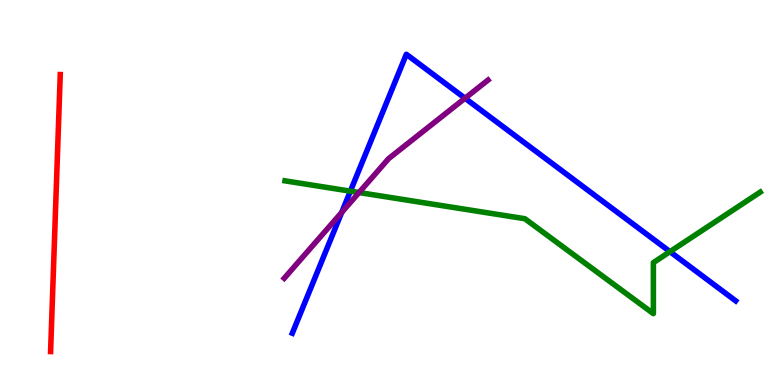[{'lines': ['blue', 'red'], 'intersections': []}, {'lines': ['green', 'red'], 'intersections': []}, {'lines': ['purple', 'red'], 'intersections': []}, {'lines': ['blue', 'green'], 'intersections': [{'x': 4.52, 'y': 5.03}, {'x': 8.64, 'y': 3.46}]}, {'lines': ['blue', 'purple'], 'intersections': [{'x': 4.41, 'y': 4.48}, {'x': 6.0, 'y': 7.45}]}, {'lines': ['green', 'purple'], 'intersections': [{'x': 4.63, 'y': 5.0}]}]